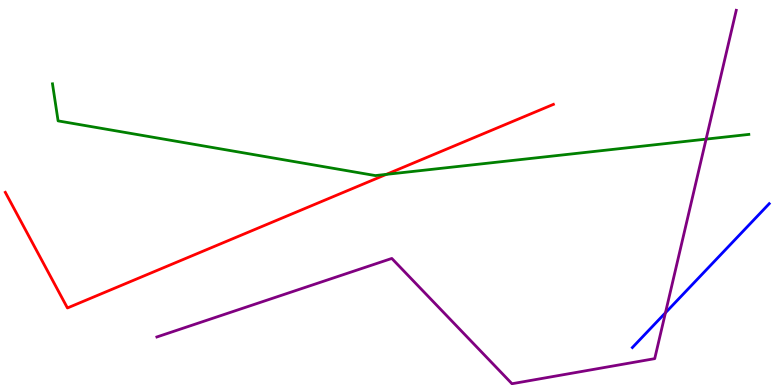[{'lines': ['blue', 'red'], 'intersections': []}, {'lines': ['green', 'red'], 'intersections': [{'x': 4.99, 'y': 5.47}]}, {'lines': ['purple', 'red'], 'intersections': []}, {'lines': ['blue', 'green'], 'intersections': []}, {'lines': ['blue', 'purple'], 'intersections': [{'x': 8.59, 'y': 1.88}]}, {'lines': ['green', 'purple'], 'intersections': [{'x': 9.11, 'y': 6.39}]}]